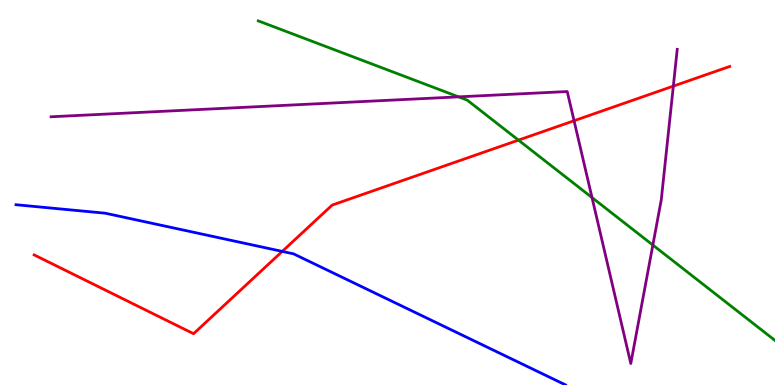[{'lines': ['blue', 'red'], 'intersections': [{'x': 3.64, 'y': 3.47}]}, {'lines': ['green', 'red'], 'intersections': [{'x': 6.69, 'y': 6.36}]}, {'lines': ['purple', 'red'], 'intersections': [{'x': 7.41, 'y': 6.86}, {'x': 8.69, 'y': 7.76}]}, {'lines': ['blue', 'green'], 'intersections': []}, {'lines': ['blue', 'purple'], 'intersections': []}, {'lines': ['green', 'purple'], 'intersections': [{'x': 5.92, 'y': 7.48}, {'x': 7.64, 'y': 4.87}, {'x': 8.42, 'y': 3.63}]}]